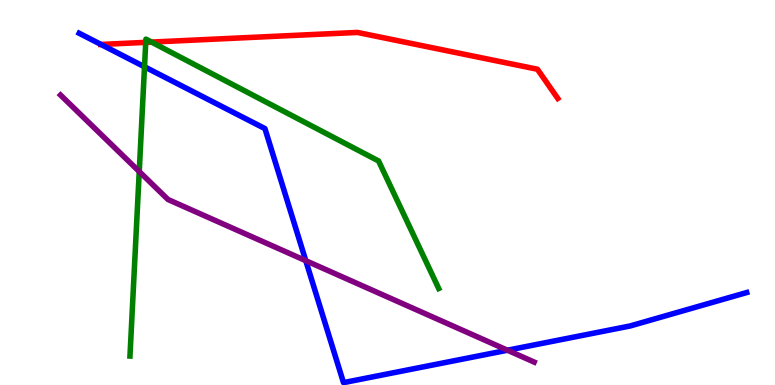[{'lines': ['blue', 'red'], 'intersections': [{'x': 1.3, 'y': 8.85}]}, {'lines': ['green', 'red'], 'intersections': [{'x': 1.88, 'y': 8.9}, {'x': 1.96, 'y': 8.91}]}, {'lines': ['purple', 'red'], 'intersections': []}, {'lines': ['blue', 'green'], 'intersections': [{'x': 1.86, 'y': 8.27}]}, {'lines': ['blue', 'purple'], 'intersections': [{'x': 3.95, 'y': 3.23}, {'x': 6.55, 'y': 0.903}]}, {'lines': ['green', 'purple'], 'intersections': [{'x': 1.8, 'y': 5.54}]}]